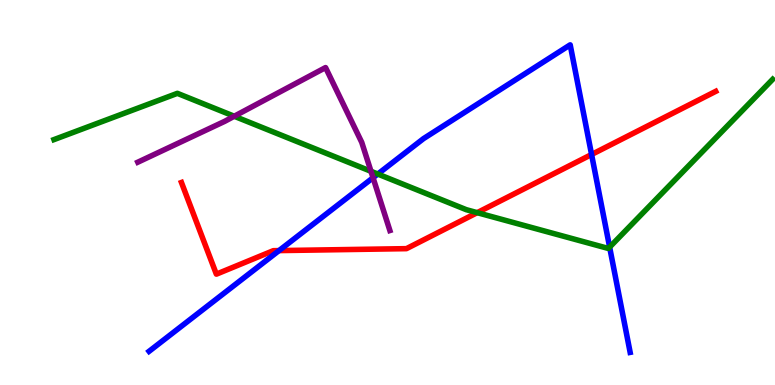[{'lines': ['blue', 'red'], 'intersections': [{'x': 3.6, 'y': 3.49}, {'x': 7.63, 'y': 5.99}]}, {'lines': ['green', 'red'], 'intersections': [{'x': 6.16, 'y': 4.48}]}, {'lines': ['purple', 'red'], 'intersections': []}, {'lines': ['blue', 'green'], 'intersections': [{'x': 4.87, 'y': 5.48}, {'x': 7.87, 'y': 3.58}]}, {'lines': ['blue', 'purple'], 'intersections': [{'x': 4.81, 'y': 5.38}]}, {'lines': ['green', 'purple'], 'intersections': [{'x': 3.02, 'y': 6.98}, {'x': 4.79, 'y': 5.55}]}]